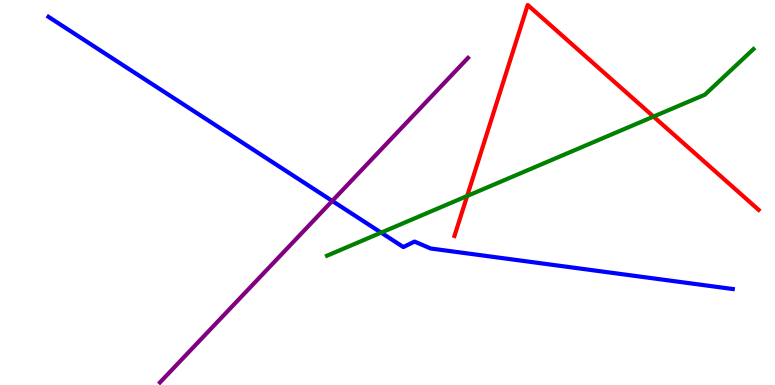[{'lines': ['blue', 'red'], 'intersections': []}, {'lines': ['green', 'red'], 'intersections': [{'x': 6.03, 'y': 4.91}, {'x': 8.43, 'y': 6.97}]}, {'lines': ['purple', 'red'], 'intersections': []}, {'lines': ['blue', 'green'], 'intersections': [{'x': 4.92, 'y': 3.96}]}, {'lines': ['blue', 'purple'], 'intersections': [{'x': 4.29, 'y': 4.78}]}, {'lines': ['green', 'purple'], 'intersections': []}]